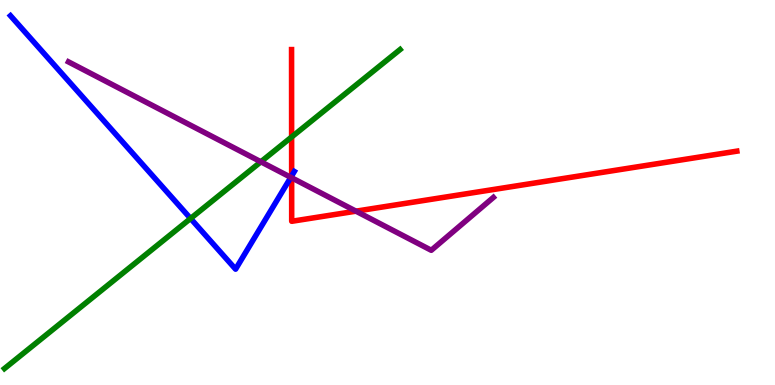[{'lines': ['blue', 'red'], 'intersections': [{'x': 3.76, 'y': 5.43}]}, {'lines': ['green', 'red'], 'intersections': [{'x': 3.76, 'y': 6.44}]}, {'lines': ['purple', 'red'], 'intersections': [{'x': 3.76, 'y': 5.38}, {'x': 4.59, 'y': 4.52}]}, {'lines': ['blue', 'green'], 'intersections': [{'x': 2.46, 'y': 4.33}]}, {'lines': ['blue', 'purple'], 'intersections': [{'x': 3.75, 'y': 5.39}]}, {'lines': ['green', 'purple'], 'intersections': [{'x': 3.37, 'y': 5.8}]}]